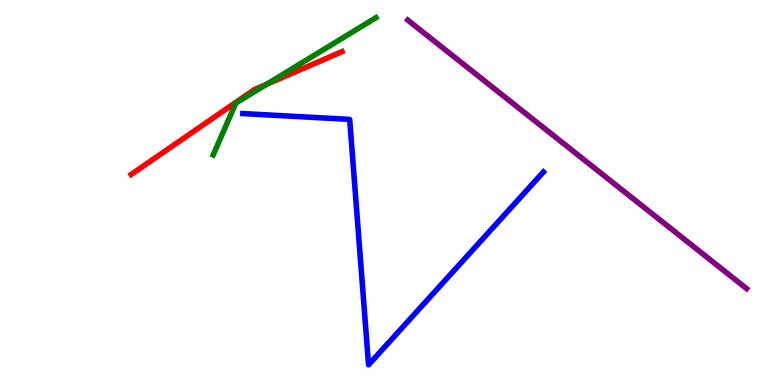[{'lines': ['blue', 'red'], 'intersections': []}, {'lines': ['green', 'red'], 'intersections': [{'x': 3.44, 'y': 7.81}]}, {'lines': ['purple', 'red'], 'intersections': []}, {'lines': ['blue', 'green'], 'intersections': []}, {'lines': ['blue', 'purple'], 'intersections': []}, {'lines': ['green', 'purple'], 'intersections': []}]